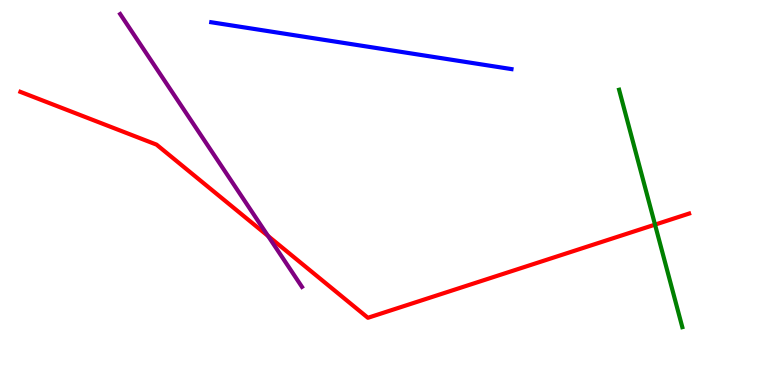[{'lines': ['blue', 'red'], 'intersections': []}, {'lines': ['green', 'red'], 'intersections': [{'x': 8.45, 'y': 4.17}]}, {'lines': ['purple', 'red'], 'intersections': [{'x': 3.46, 'y': 3.87}]}, {'lines': ['blue', 'green'], 'intersections': []}, {'lines': ['blue', 'purple'], 'intersections': []}, {'lines': ['green', 'purple'], 'intersections': []}]